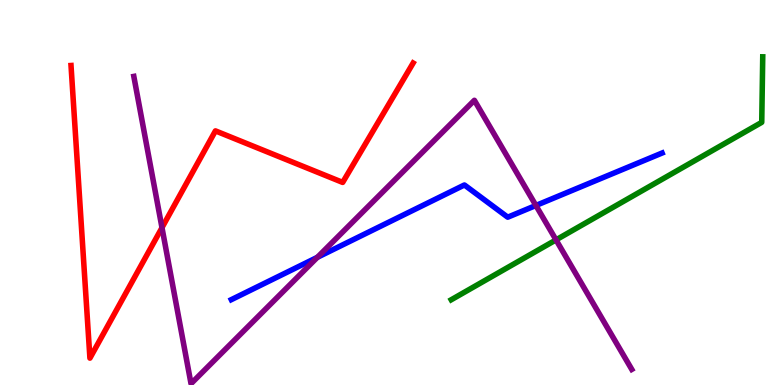[{'lines': ['blue', 'red'], 'intersections': []}, {'lines': ['green', 'red'], 'intersections': []}, {'lines': ['purple', 'red'], 'intersections': [{'x': 2.09, 'y': 4.09}]}, {'lines': ['blue', 'green'], 'intersections': []}, {'lines': ['blue', 'purple'], 'intersections': [{'x': 4.09, 'y': 3.32}, {'x': 6.91, 'y': 4.66}]}, {'lines': ['green', 'purple'], 'intersections': [{'x': 7.17, 'y': 3.77}]}]